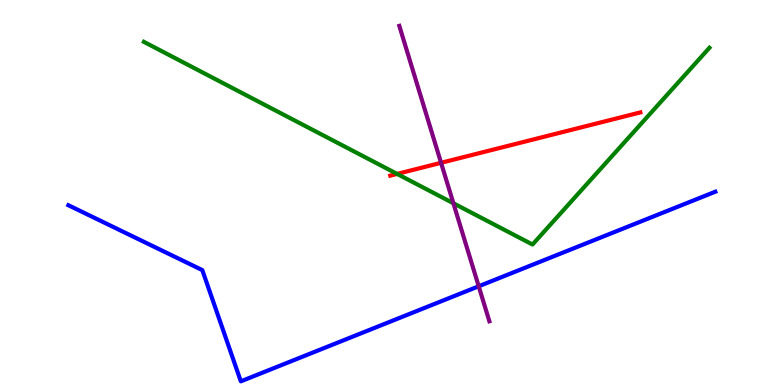[{'lines': ['blue', 'red'], 'intersections': []}, {'lines': ['green', 'red'], 'intersections': [{'x': 5.12, 'y': 5.48}]}, {'lines': ['purple', 'red'], 'intersections': [{'x': 5.69, 'y': 5.77}]}, {'lines': ['blue', 'green'], 'intersections': []}, {'lines': ['blue', 'purple'], 'intersections': [{'x': 6.18, 'y': 2.56}]}, {'lines': ['green', 'purple'], 'intersections': [{'x': 5.85, 'y': 4.72}]}]